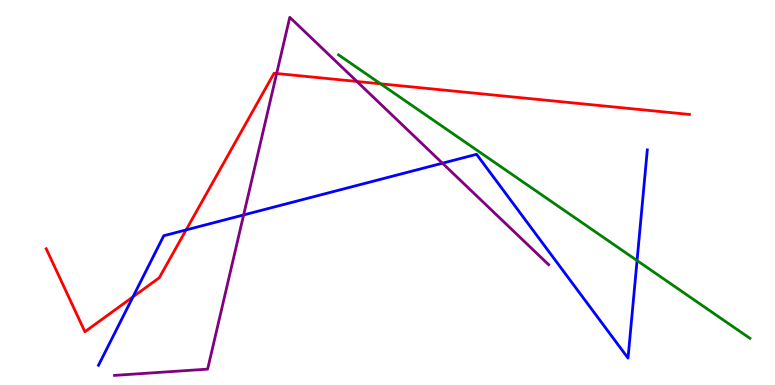[{'lines': ['blue', 'red'], 'intersections': [{'x': 1.72, 'y': 2.29}, {'x': 2.4, 'y': 4.03}]}, {'lines': ['green', 'red'], 'intersections': [{'x': 4.91, 'y': 7.82}]}, {'lines': ['purple', 'red'], 'intersections': [{'x': 3.57, 'y': 8.09}, {'x': 4.61, 'y': 7.88}]}, {'lines': ['blue', 'green'], 'intersections': [{'x': 8.22, 'y': 3.23}]}, {'lines': ['blue', 'purple'], 'intersections': [{'x': 3.14, 'y': 4.42}, {'x': 5.71, 'y': 5.76}]}, {'lines': ['green', 'purple'], 'intersections': []}]